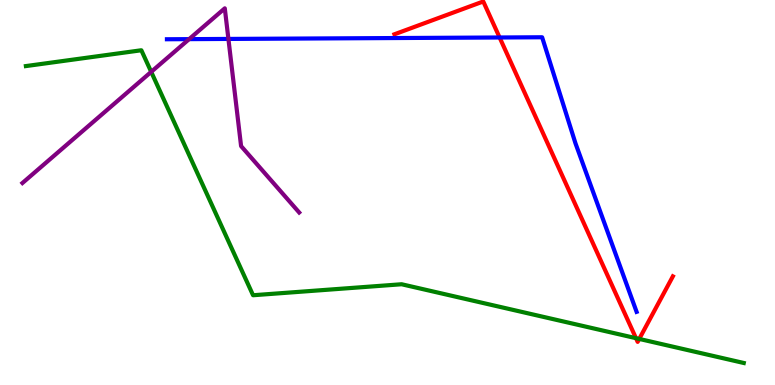[{'lines': ['blue', 'red'], 'intersections': [{'x': 6.45, 'y': 9.03}]}, {'lines': ['green', 'red'], 'intersections': [{'x': 8.21, 'y': 1.22}, {'x': 8.25, 'y': 1.2}]}, {'lines': ['purple', 'red'], 'intersections': []}, {'lines': ['blue', 'green'], 'intersections': []}, {'lines': ['blue', 'purple'], 'intersections': [{'x': 2.44, 'y': 8.98}, {'x': 2.95, 'y': 8.99}]}, {'lines': ['green', 'purple'], 'intersections': [{'x': 1.95, 'y': 8.13}]}]